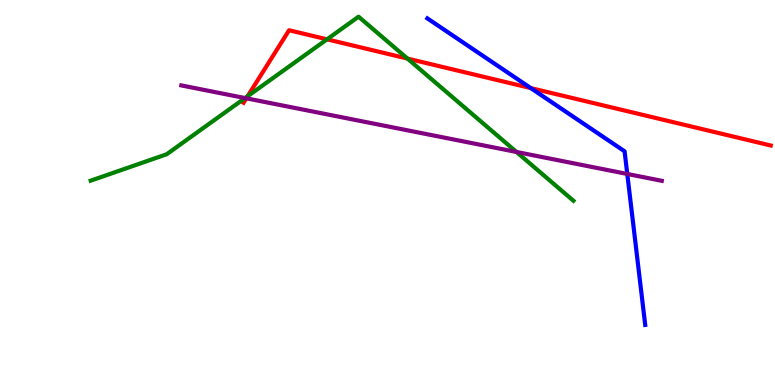[{'lines': ['blue', 'red'], 'intersections': [{'x': 6.85, 'y': 7.71}]}, {'lines': ['green', 'red'], 'intersections': [{'x': 3.2, 'y': 7.5}, {'x': 4.22, 'y': 8.98}, {'x': 5.26, 'y': 8.48}]}, {'lines': ['purple', 'red'], 'intersections': [{'x': 3.18, 'y': 7.45}]}, {'lines': ['blue', 'green'], 'intersections': []}, {'lines': ['blue', 'purple'], 'intersections': [{'x': 8.09, 'y': 5.48}]}, {'lines': ['green', 'purple'], 'intersections': [{'x': 3.16, 'y': 7.45}, {'x': 6.66, 'y': 6.05}]}]